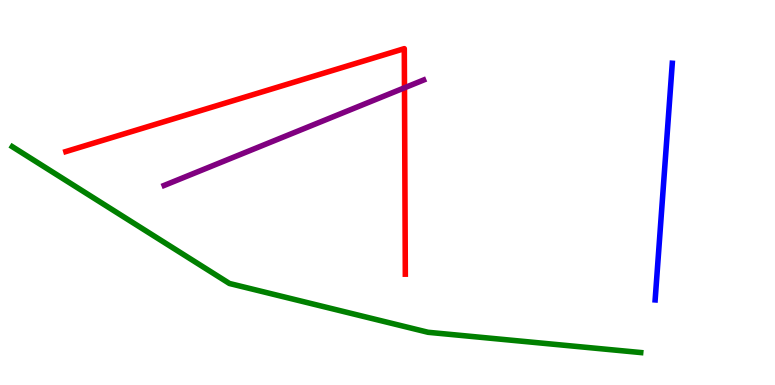[{'lines': ['blue', 'red'], 'intersections': []}, {'lines': ['green', 'red'], 'intersections': []}, {'lines': ['purple', 'red'], 'intersections': [{'x': 5.22, 'y': 7.72}]}, {'lines': ['blue', 'green'], 'intersections': []}, {'lines': ['blue', 'purple'], 'intersections': []}, {'lines': ['green', 'purple'], 'intersections': []}]